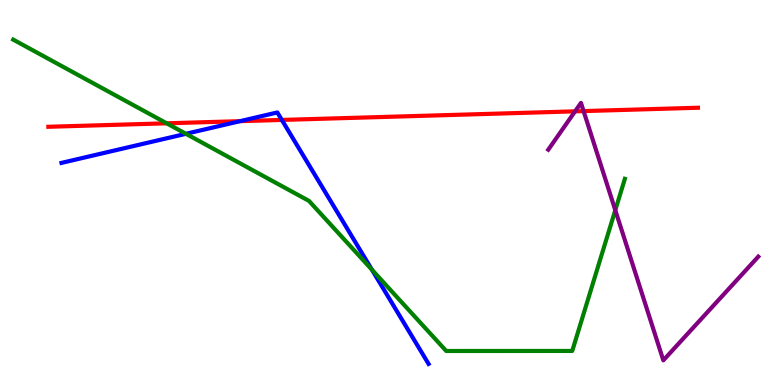[{'lines': ['blue', 'red'], 'intersections': [{'x': 3.1, 'y': 6.85}, {'x': 3.64, 'y': 6.88}]}, {'lines': ['green', 'red'], 'intersections': [{'x': 2.15, 'y': 6.8}]}, {'lines': ['purple', 'red'], 'intersections': [{'x': 7.42, 'y': 7.11}, {'x': 7.53, 'y': 7.11}]}, {'lines': ['blue', 'green'], 'intersections': [{'x': 2.4, 'y': 6.52}, {'x': 4.8, 'y': 2.99}]}, {'lines': ['blue', 'purple'], 'intersections': []}, {'lines': ['green', 'purple'], 'intersections': [{'x': 7.94, 'y': 4.54}]}]